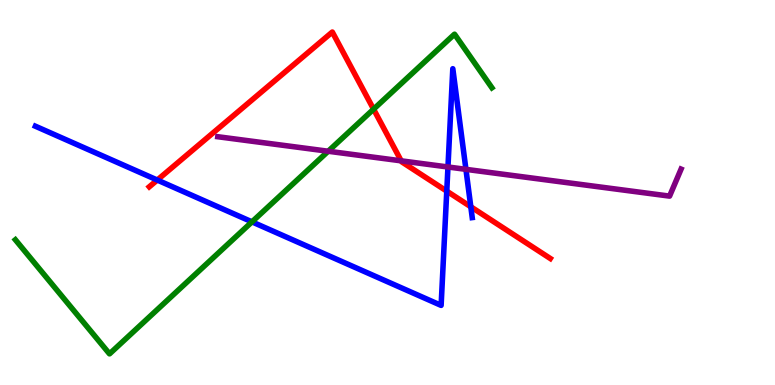[{'lines': ['blue', 'red'], 'intersections': [{'x': 2.03, 'y': 5.32}, {'x': 5.76, 'y': 5.04}, {'x': 6.07, 'y': 4.63}]}, {'lines': ['green', 'red'], 'intersections': [{'x': 4.82, 'y': 7.16}]}, {'lines': ['purple', 'red'], 'intersections': [{'x': 5.18, 'y': 5.82}]}, {'lines': ['blue', 'green'], 'intersections': [{'x': 3.25, 'y': 4.24}]}, {'lines': ['blue', 'purple'], 'intersections': [{'x': 5.78, 'y': 5.66}, {'x': 6.01, 'y': 5.6}]}, {'lines': ['green', 'purple'], 'intersections': [{'x': 4.23, 'y': 6.07}]}]